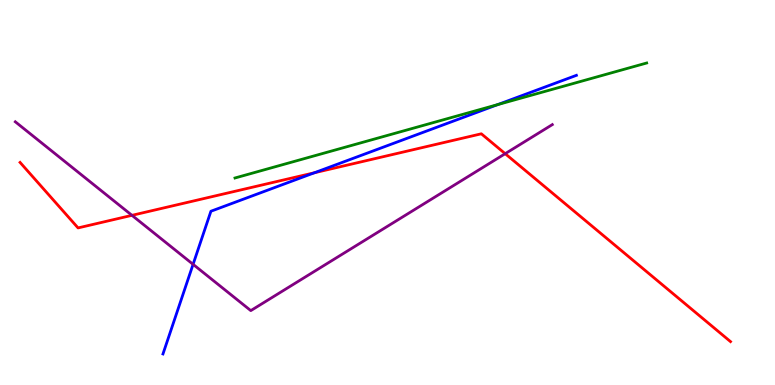[{'lines': ['blue', 'red'], 'intersections': [{'x': 4.06, 'y': 5.51}]}, {'lines': ['green', 'red'], 'intersections': []}, {'lines': ['purple', 'red'], 'intersections': [{'x': 1.7, 'y': 4.41}, {'x': 6.52, 'y': 6.01}]}, {'lines': ['blue', 'green'], 'intersections': [{'x': 6.42, 'y': 7.28}]}, {'lines': ['blue', 'purple'], 'intersections': [{'x': 2.49, 'y': 3.13}]}, {'lines': ['green', 'purple'], 'intersections': []}]